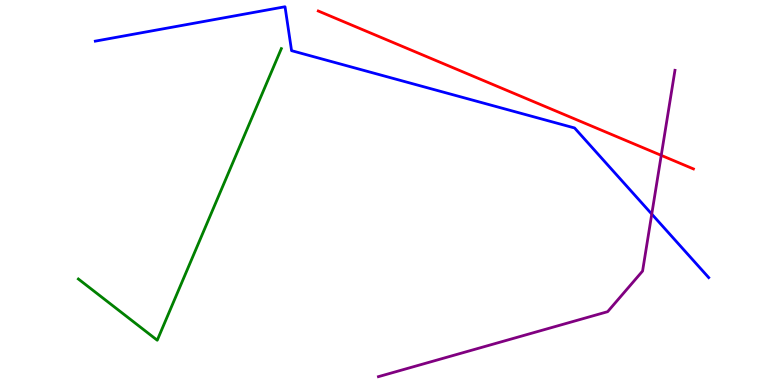[{'lines': ['blue', 'red'], 'intersections': []}, {'lines': ['green', 'red'], 'intersections': []}, {'lines': ['purple', 'red'], 'intersections': [{'x': 8.53, 'y': 5.96}]}, {'lines': ['blue', 'green'], 'intersections': []}, {'lines': ['blue', 'purple'], 'intersections': [{'x': 8.41, 'y': 4.44}]}, {'lines': ['green', 'purple'], 'intersections': []}]